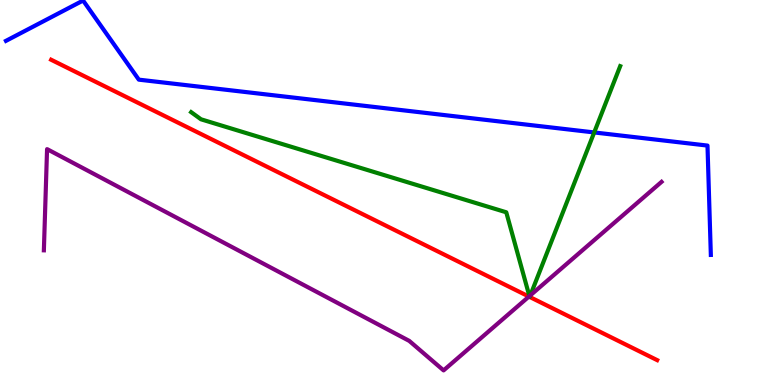[{'lines': ['blue', 'red'], 'intersections': []}, {'lines': ['green', 'red'], 'intersections': [{'x': 6.83, 'y': 2.29}, {'x': 6.83, 'y': 2.29}]}, {'lines': ['purple', 'red'], 'intersections': [{'x': 6.82, 'y': 2.3}]}, {'lines': ['blue', 'green'], 'intersections': [{'x': 7.67, 'y': 6.56}]}, {'lines': ['blue', 'purple'], 'intersections': []}, {'lines': ['green', 'purple'], 'intersections': [{'x': 6.83, 'y': 2.31}, {'x': 6.84, 'y': 2.33}]}]